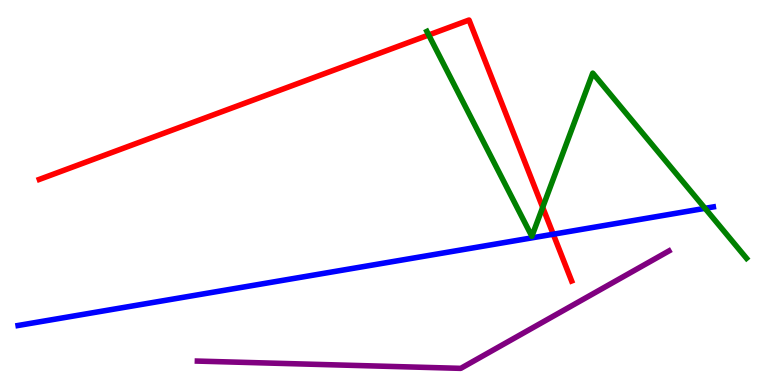[{'lines': ['blue', 'red'], 'intersections': [{'x': 7.14, 'y': 3.92}]}, {'lines': ['green', 'red'], 'intersections': [{'x': 5.53, 'y': 9.09}, {'x': 7.0, 'y': 4.61}]}, {'lines': ['purple', 'red'], 'intersections': []}, {'lines': ['blue', 'green'], 'intersections': [{'x': 9.1, 'y': 4.59}]}, {'lines': ['blue', 'purple'], 'intersections': []}, {'lines': ['green', 'purple'], 'intersections': []}]